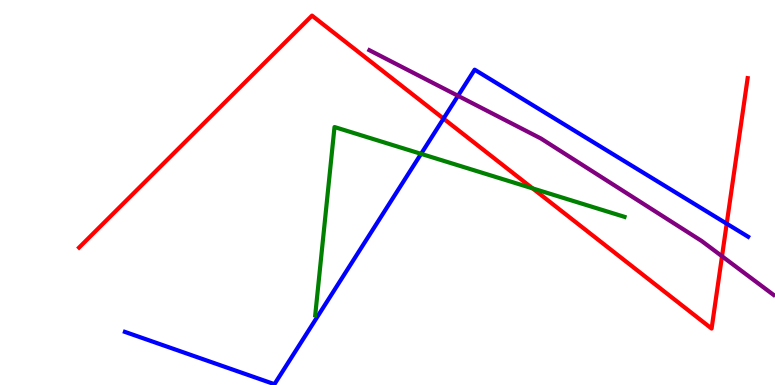[{'lines': ['blue', 'red'], 'intersections': [{'x': 5.72, 'y': 6.92}, {'x': 9.38, 'y': 4.19}]}, {'lines': ['green', 'red'], 'intersections': [{'x': 6.87, 'y': 5.11}]}, {'lines': ['purple', 'red'], 'intersections': [{'x': 9.32, 'y': 3.34}]}, {'lines': ['blue', 'green'], 'intersections': [{'x': 5.43, 'y': 6.0}]}, {'lines': ['blue', 'purple'], 'intersections': [{'x': 5.91, 'y': 7.51}]}, {'lines': ['green', 'purple'], 'intersections': []}]